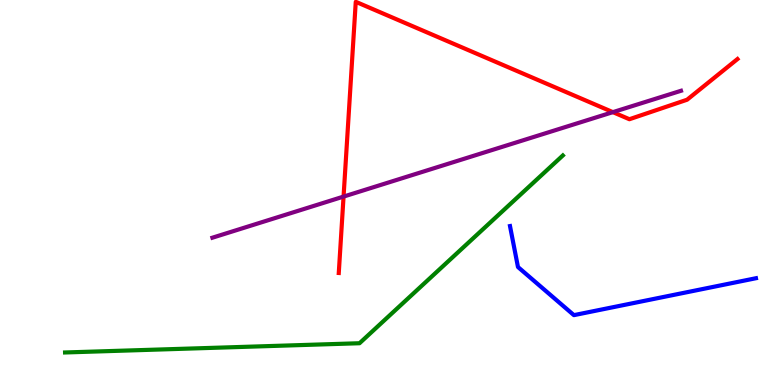[{'lines': ['blue', 'red'], 'intersections': []}, {'lines': ['green', 'red'], 'intersections': []}, {'lines': ['purple', 'red'], 'intersections': [{'x': 4.43, 'y': 4.89}, {'x': 7.91, 'y': 7.09}]}, {'lines': ['blue', 'green'], 'intersections': []}, {'lines': ['blue', 'purple'], 'intersections': []}, {'lines': ['green', 'purple'], 'intersections': []}]